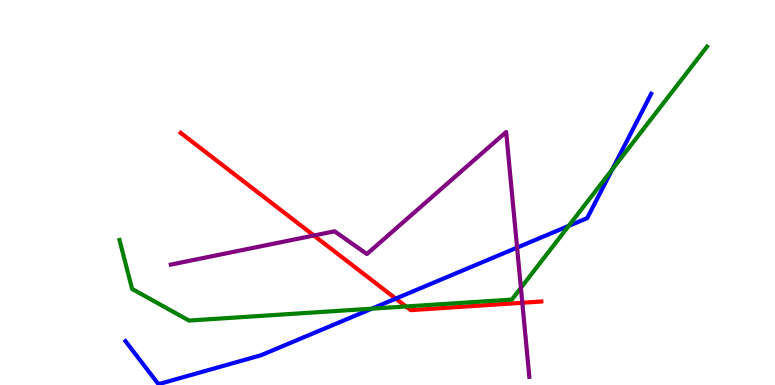[{'lines': ['blue', 'red'], 'intersections': [{'x': 5.11, 'y': 2.24}]}, {'lines': ['green', 'red'], 'intersections': [{'x': 5.24, 'y': 2.04}]}, {'lines': ['purple', 'red'], 'intersections': [{'x': 4.05, 'y': 3.88}, {'x': 6.74, 'y': 2.14}]}, {'lines': ['blue', 'green'], 'intersections': [{'x': 4.8, 'y': 1.98}, {'x': 7.34, 'y': 4.13}, {'x': 7.9, 'y': 5.6}]}, {'lines': ['blue', 'purple'], 'intersections': [{'x': 6.67, 'y': 3.57}]}, {'lines': ['green', 'purple'], 'intersections': [{'x': 6.72, 'y': 2.52}]}]